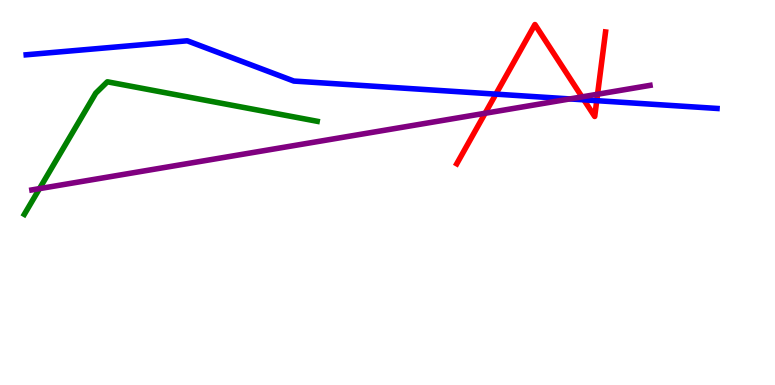[{'lines': ['blue', 'red'], 'intersections': [{'x': 6.4, 'y': 7.55}, {'x': 7.53, 'y': 7.41}, {'x': 7.7, 'y': 7.39}]}, {'lines': ['green', 'red'], 'intersections': []}, {'lines': ['purple', 'red'], 'intersections': [{'x': 6.26, 'y': 7.06}, {'x': 7.51, 'y': 7.48}, {'x': 7.71, 'y': 7.55}]}, {'lines': ['blue', 'green'], 'intersections': []}, {'lines': ['blue', 'purple'], 'intersections': [{'x': 7.35, 'y': 7.43}]}, {'lines': ['green', 'purple'], 'intersections': [{'x': 0.51, 'y': 5.1}]}]